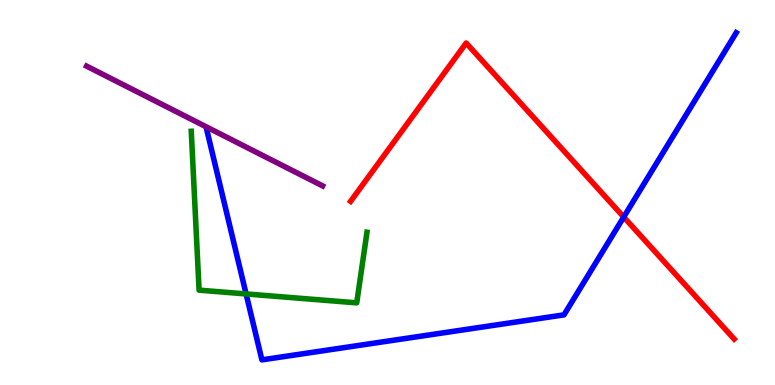[{'lines': ['blue', 'red'], 'intersections': [{'x': 8.05, 'y': 4.36}]}, {'lines': ['green', 'red'], 'intersections': []}, {'lines': ['purple', 'red'], 'intersections': []}, {'lines': ['blue', 'green'], 'intersections': [{'x': 3.18, 'y': 2.37}]}, {'lines': ['blue', 'purple'], 'intersections': []}, {'lines': ['green', 'purple'], 'intersections': []}]